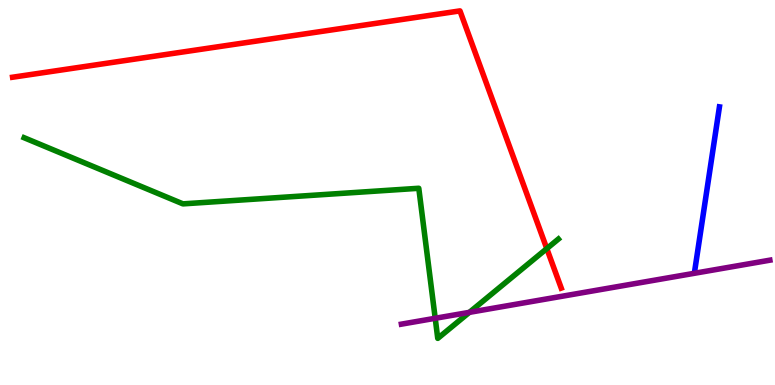[{'lines': ['blue', 'red'], 'intersections': []}, {'lines': ['green', 'red'], 'intersections': [{'x': 7.06, 'y': 3.54}]}, {'lines': ['purple', 'red'], 'intersections': []}, {'lines': ['blue', 'green'], 'intersections': []}, {'lines': ['blue', 'purple'], 'intersections': []}, {'lines': ['green', 'purple'], 'intersections': [{'x': 5.62, 'y': 1.73}, {'x': 6.06, 'y': 1.89}]}]